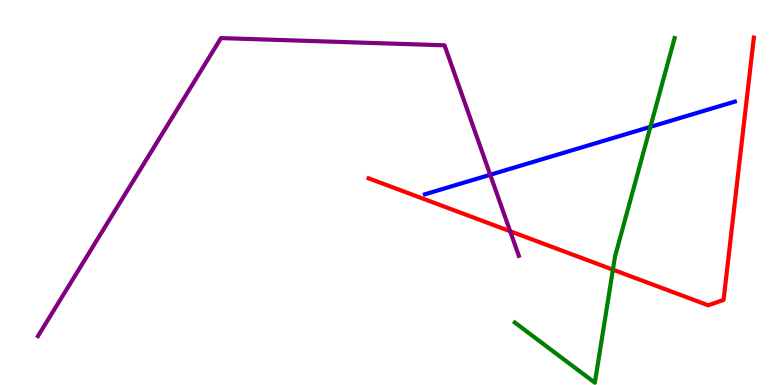[{'lines': ['blue', 'red'], 'intersections': []}, {'lines': ['green', 'red'], 'intersections': [{'x': 7.91, 'y': 3.0}]}, {'lines': ['purple', 'red'], 'intersections': [{'x': 6.58, 'y': 3.99}]}, {'lines': ['blue', 'green'], 'intersections': [{'x': 8.39, 'y': 6.7}]}, {'lines': ['blue', 'purple'], 'intersections': [{'x': 6.33, 'y': 5.46}]}, {'lines': ['green', 'purple'], 'intersections': []}]